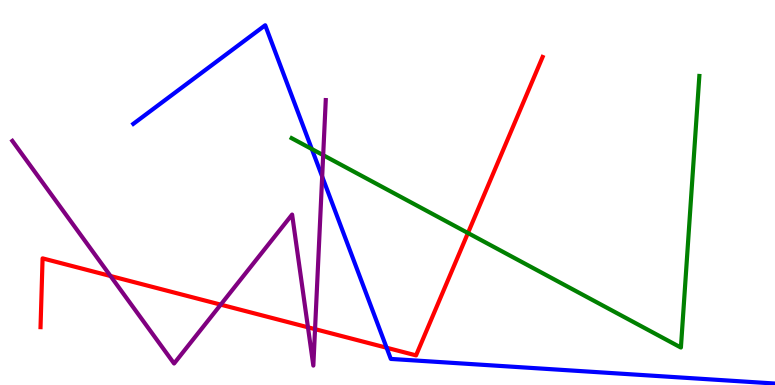[{'lines': ['blue', 'red'], 'intersections': [{'x': 4.99, 'y': 0.968}]}, {'lines': ['green', 'red'], 'intersections': [{'x': 6.04, 'y': 3.95}]}, {'lines': ['purple', 'red'], 'intersections': [{'x': 1.43, 'y': 2.83}, {'x': 2.85, 'y': 2.09}, {'x': 3.97, 'y': 1.5}, {'x': 4.07, 'y': 1.45}]}, {'lines': ['blue', 'green'], 'intersections': [{'x': 4.02, 'y': 6.13}]}, {'lines': ['blue', 'purple'], 'intersections': [{'x': 4.16, 'y': 5.41}]}, {'lines': ['green', 'purple'], 'intersections': [{'x': 4.17, 'y': 5.97}]}]